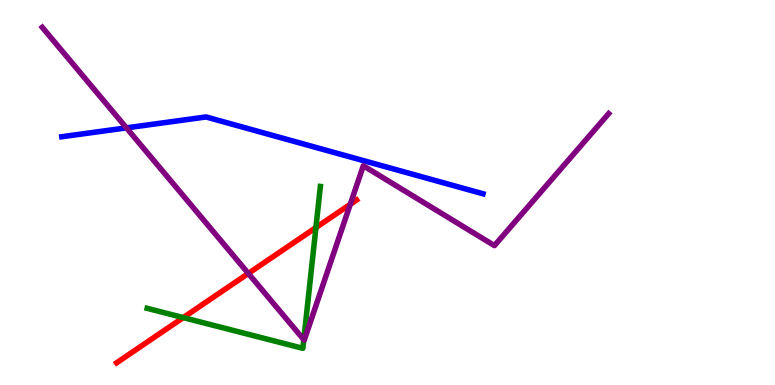[{'lines': ['blue', 'red'], 'intersections': []}, {'lines': ['green', 'red'], 'intersections': [{'x': 2.36, 'y': 1.75}, {'x': 4.08, 'y': 4.09}]}, {'lines': ['purple', 'red'], 'intersections': [{'x': 3.2, 'y': 2.9}, {'x': 4.52, 'y': 4.69}]}, {'lines': ['blue', 'green'], 'intersections': []}, {'lines': ['blue', 'purple'], 'intersections': [{'x': 1.63, 'y': 6.68}]}, {'lines': ['green', 'purple'], 'intersections': [{'x': 3.92, 'y': 1.18}]}]